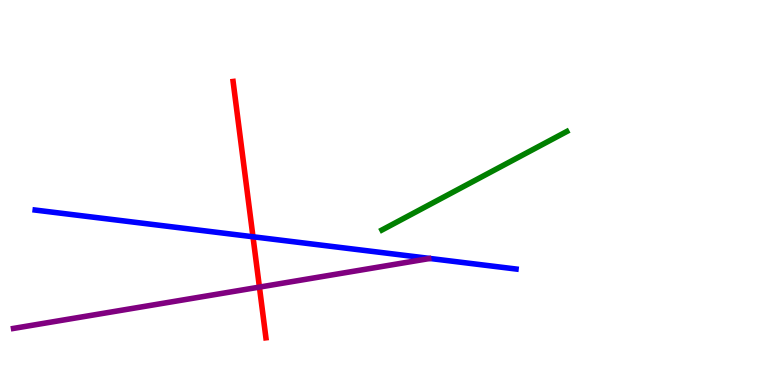[{'lines': ['blue', 'red'], 'intersections': [{'x': 3.26, 'y': 3.85}]}, {'lines': ['green', 'red'], 'intersections': []}, {'lines': ['purple', 'red'], 'intersections': [{'x': 3.35, 'y': 2.54}]}, {'lines': ['blue', 'green'], 'intersections': []}, {'lines': ['blue', 'purple'], 'intersections': []}, {'lines': ['green', 'purple'], 'intersections': []}]